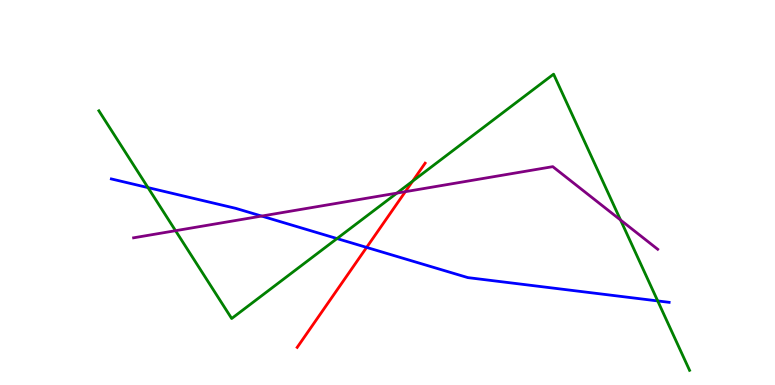[{'lines': ['blue', 'red'], 'intersections': [{'x': 4.73, 'y': 3.57}]}, {'lines': ['green', 'red'], 'intersections': [{'x': 5.32, 'y': 5.29}]}, {'lines': ['purple', 'red'], 'intersections': [{'x': 5.23, 'y': 5.02}]}, {'lines': ['blue', 'green'], 'intersections': [{'x': 1.91, 'y': 5.13}, {'x': 4.35, 'y': 3.8}, {'x': 8.49, 'y': 2.18}]}, {'lines': ['blue', 'purple'], 'intersections': [{'x': 3.38, 'y': 4.39}]}, {'lines': ['green', 'purple'], 'intersections': [{'x': 2.26, 'y': 4.01}, {'x': 5.12, 'y': 4.98}, {'x': 8.01, 'y': 4.29}]}]